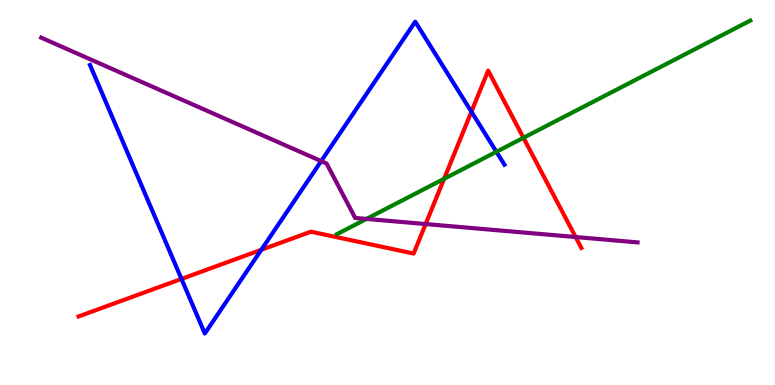[{'lines': ['blue', 'red'], 'intersections': [{'x': 2.34, 'y': 2.76}, {'x': 3.37, 'y': 3.51}, {'x': 6.08, 'y': 7.1}]}, {'lines': ['green', 'red'], 'intersections': [{'x': 5.73, 'y': 5.36}, {'x': 6.75, 'y': 6.42}]}, {'lines': ['purple', 'red'], 'intersections': [{'x': 5.49, 'y': 4.18}, {'x': 7.43, 'y': 3.84}]}, {'lines': ['blue', 'green'], 'intersections': [{'x': 6.41, 'y': 6.06}]}, {'lines': ['blue', 'purple'], 'intersections': [{'x': 4.14, 'y': 5.82}]}, {'lines': ['green', 'purple'], 'intersections': [{'x': 4.73, 'y': 4.31}]}]